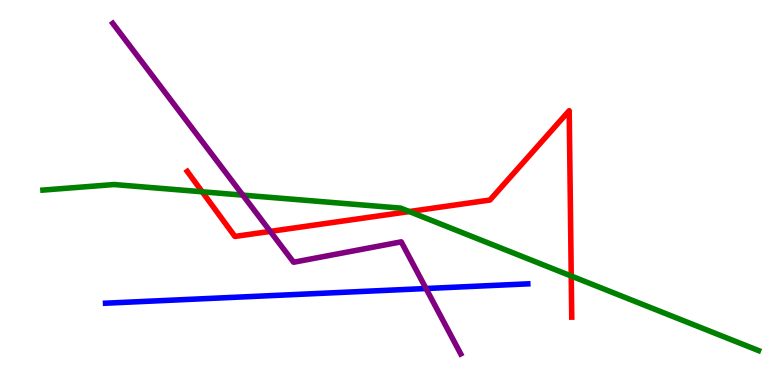[{'lines': ['blue', 'red'], 'intersections': []}, {'lines': ['green', 'red'], 'intersections': [{'x': 2.61, 'y': 5.02}, {'x': 5.28, 'y': 4.51}, {'x': 7.37, 'y': 2.83}]}, {'lines': ['purple', 'red'], 'intersections': [{'x': 3.49, 'y': 3.99}]}, {'lines': ['blue', 'green'], 'intersections': []}, {'lines': ['blue', 'purple'], 'intersections': [{'x': 5.5, 'y': 2.51}]}, {'lines': ['green', 'purple'], 'intersections': [{'x': 3.13, 'y': 4.93}]}]